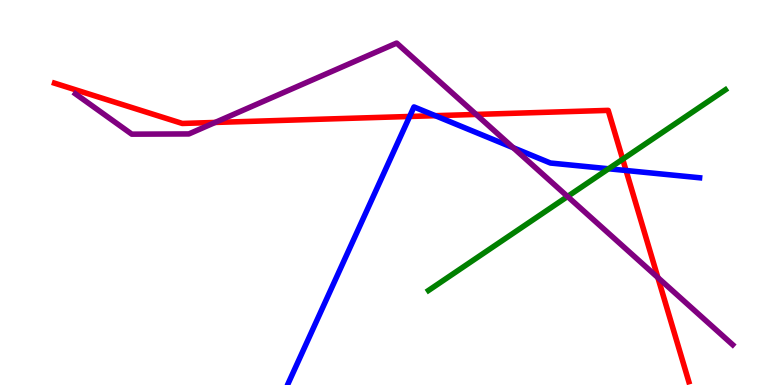[{'lines': ['blue', 'red'], 'intersections': [{'x': 5.29, 'y': 6.97}, {'x': 5.62, 'y': 7.0}, {'x': 8.08, 'y': 5.57}]}, {'lines': ['green', 'red'], 'intersections': [{'x': 8.03, 'y': 5.86}]}, {'lines': ['purple', 'red'], 'intersections': [{'x': 2.78, 'y': 6.82}, {'x': 6.14, 'y': 7.03}, {'x': 8.49, 'y': 2.79}]}, {'lines': ['blue', 'green'], 'intersections': [{'x': 7.85, 'y': 5.62}]}, {'lines': ['blue', 'purple'], 'intersections': [{'x': 6.62, 'y': 6.16}]}, {'lines': ['green', 'purple'], 'intersections': [{'x': 7.32, 'y': 4.9}]}]